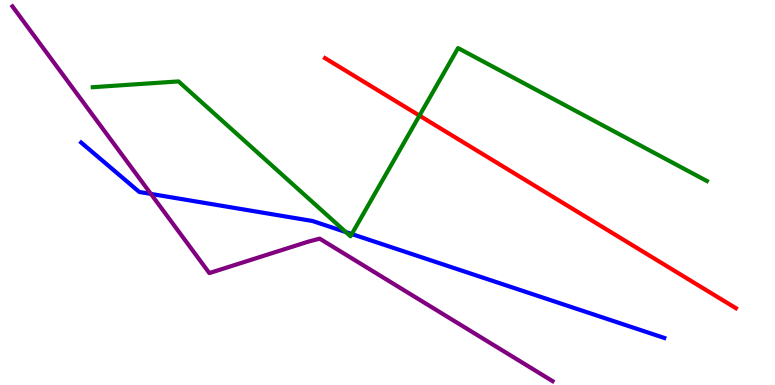[{'lines': ['blue', 'red'], 'intersections': []}, {'lines': ['green', 'red'], 'intersections': [{'x': 5.41, 'y': 7.0}]}, {'lines': ['purple', 'red'], 'intersections': []}, {'lines': ['blue', 'green'], 'intersections': [{'x': 4.46, 'y': 3.97}, {'x': 4.54, 'y': 3.92}]}, {'lines': ['blue', 'purple'], 'intersections': [{'x': 1.95, 'y': 4.96}]}, {'lines': ['green', 'purple'], 'intersections': []}]